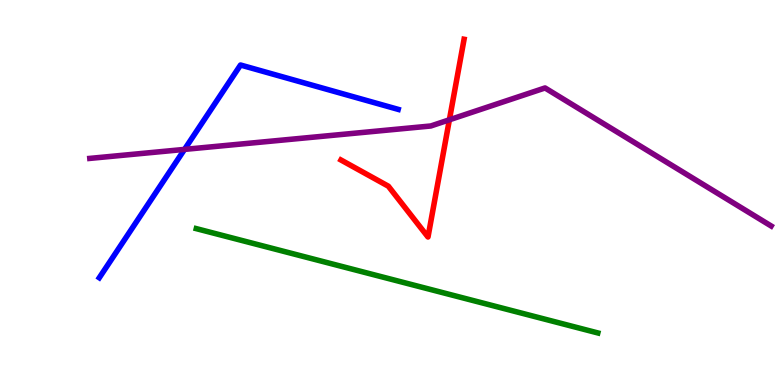[{'lines': ['blue', 'red'], 'intersections': []}, {'lines': ['green', 'red'], 'intersections': []}, {'lines': ['purple', 'red'], 'intersections': [{'x': 5.8, 'y': 6.89}]}, {'lines': ['blue', 'green'], 'intersections': []}, {'lines': ['blue', 'purple'], 'intersections': [{'x': 2.38, 'y': 6.12}]}, {'lines': ['green', 'purple'], 'intersections': []}]